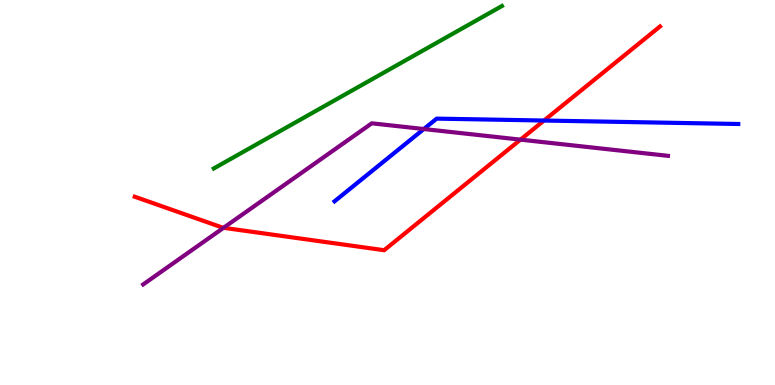[{'lines': ['blue', 'red'], 'intersections': [{'x': 7.02, 'y': 6.87}]}, {'lines': ['green', 'red'], 'intersections': []}, {'lines': ['purple', 'red'], 'intersections': [{'x': 2.88, 'y': 4.08}, {'x': 6.72, 'y': 6.37}]}, {'lines': ['blue', 'green'], 'intersections': []}, {'lines': ['blue', 'purple'], 'intersections': [{'x': 5.47, 'y': 6.65}]}, {'lines': ['green', 'purple'], 'intersections': []}]